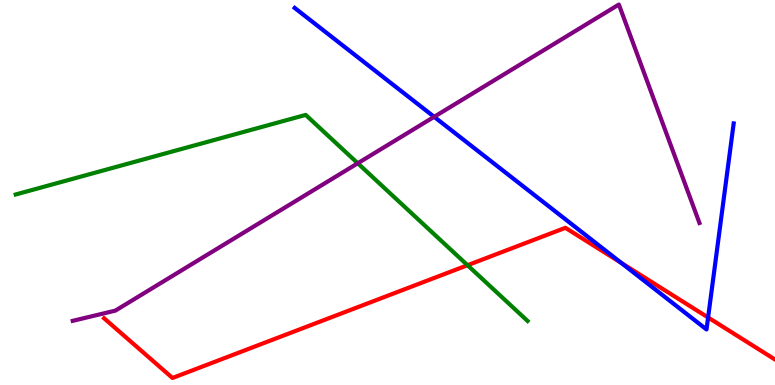[{'lines': ['blue', 'red'], 'intersections': [{'x': 8.02, 'y': 3.17}, {'x': 9.14, 'y': 1.75}]}, {'lines': ['green', 'red'], 'intersections': [{'x': 6.03, 'y': 3.11}]}, {'lines': ['purple', 'red'], 'intersections': []}, {'lines': ['blue', 'green'], 'intersections': []}, {'lines': ['blue', 'purple'], 'intersections': [{'x': 5.6, 'y': 6.97}]}, {'lines': ['green', 'purple'], 'intersections': [{'x': 4.62, 'y': 5.76}]}]